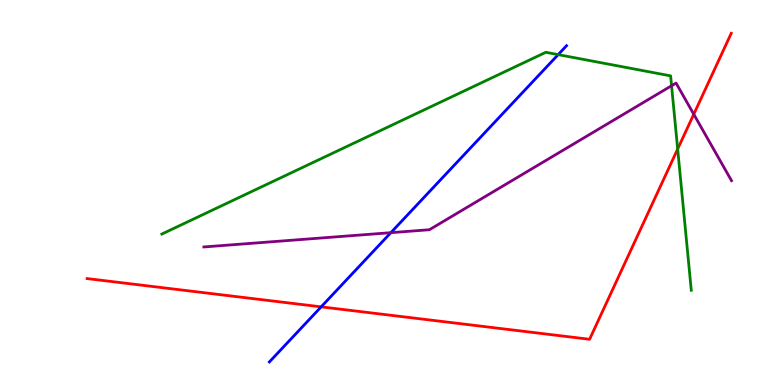[{'lines': ['blue', 'red'], 'intersections': [{'x': 4.14, 'y': 2.03}]}, {'lines': ['green', 'red'], 'intersections': [{'x': 8.74, 'y': 6.13}]}, {'lines': ['purple', 'red'], 'intersections': [{'x': 8.95, 'y': 7.03}]}, {'lines': ['blue', 'green'], 'intersections': [{'x': 7.2, 'y': 8.58}]}, {'lines': ['blue', 'purple'], 'intersections': [{'x': 5.04, 'y': 3.96}]}, {'lines': ['green', 'purple'], 'intersections': [{'x': 8.67, 'y': 7.77}]}]